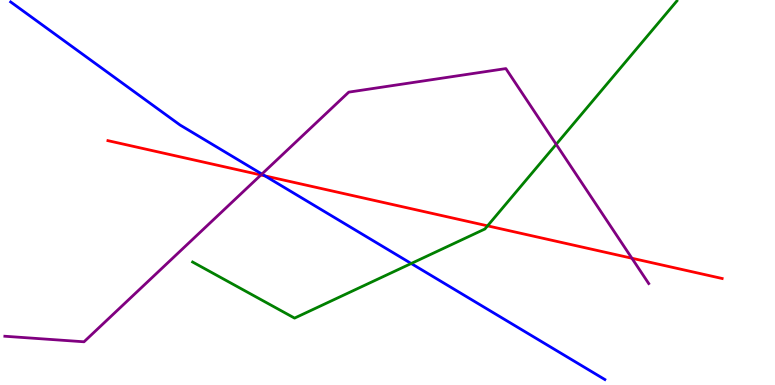[{'lines': ['blue', 'red'], 'intersections': [{'x': 3.42, 'y': 5.43}]}, {'lines': ['green', 'red'], 'intersections': [{'x': 6.29, 'y': 4.13}]}, {'lines': ['purple', 'red'], 'intersections': [{'x': 3.37, 'y': 5.46}, {'x': 8.15, 'y': 3.29}]}, {'lines': ['blue', 'green'], 'intersections': [{'x': 5.31, 'y': 3.16}]}, {'lines': ['blue', 'purple'], 'intersections': [{'x': 3.38, 'y': 5.48}]}, {'lines': ['green', 'purple'], 'intersections': [{'x': 7.18, 'y': 6.25}]}]